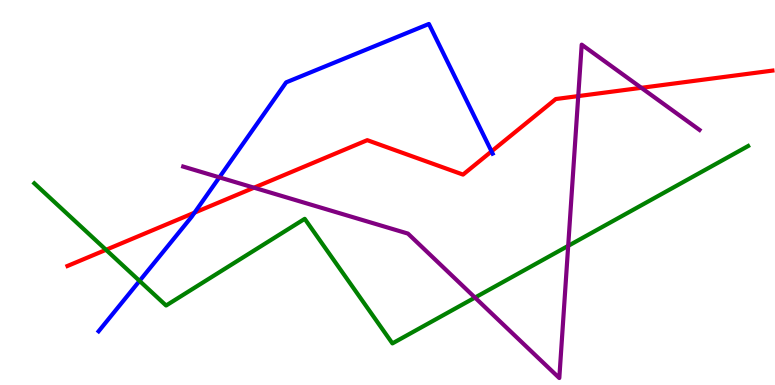[{'lines': ['blue', 'red'], 'intersections': [{'x': 2.51, 'y': 4.48}, {'x': 6.34, 'y': 6.07}]}, {'lines': ['green', 'red'], 'intersections': [{'x': 1.37, 'y': 3.51}]}, {'lines': ['purple', 'red'], 'intersections': [{'x': 3.28, 'y': 5.12}, {'x': 7.46, 'y': 7.5}, {'x': 8.28, 'y': 7.72}]}, {'lines': ['blue', 'green'], 'intersections': [{'x': 1.8, 'y': 2.7}]}, {'lines': ['blue', 'purple'], 'intersections': [{'x': 2.83, 'y': 5.39}]}, {'lines': ['green', 'purple'], 'intersections': [{'x': 6.13, 'y': 2.27}, {'x': 7.33, 'y': 3.61}]}]